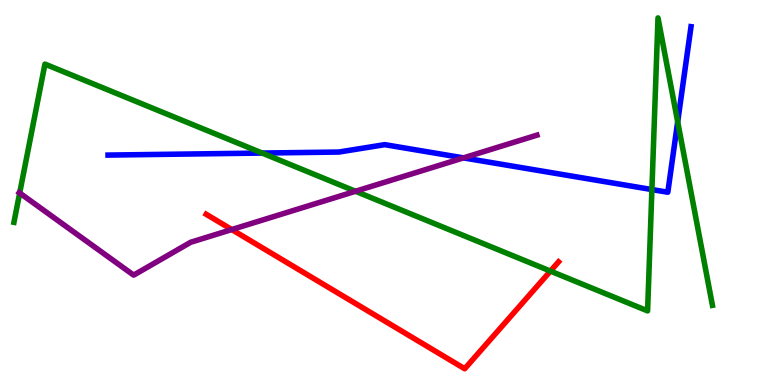[{'lines': ['blue', 'red'], 'intersections': []}, {'lines': ['green', 'red'], 'intersections': [{'x': 7.1, 'y': 2.96}]}, {'lines': ['purple', 'red'], 'intersections': [{'x': 2.99, 'y': 4.04}]}, {'lines': ['blue', 'green'], 'intersections': [{'x': 3.38, 'y': 6.02}, {'x': 8.41, 'y': 5.08}, {'x': 8.74, 'y': 6.84}]}, {'lines': ['blue', 'purple'], 'intersections': [{'x': 5.98, 'y': 5.9}]}, {'lines': ['green', 'purple'], 'intersections': [{'x': 0.254, 'y': 4.99}, {'x': 4.59, 'y': 5.03}]}]